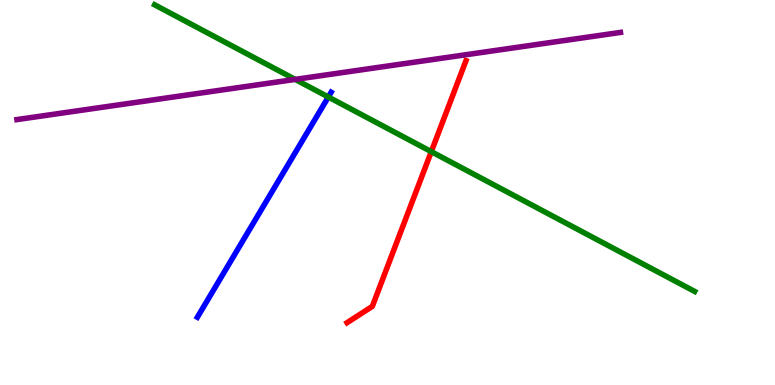[{'lines': ['blue', 'red'], 'intersections': []}, {'lines': ['green', 'red'], 'intersections': [{'x': 5.57, 'y': 6.06}]}, {'lines': ['purple', 'red'], 'intersections': []}, {'lines': ['blue', 'green'], 'intersections': [{'x': 4.24, 'y': 7.48}]}, {'lines': ['blue', 'purple'], 'intersections': []}, {'lines': ['green', 'purple'], 'intersections': [{'x': 3.81, 'y': 7.94}]}]